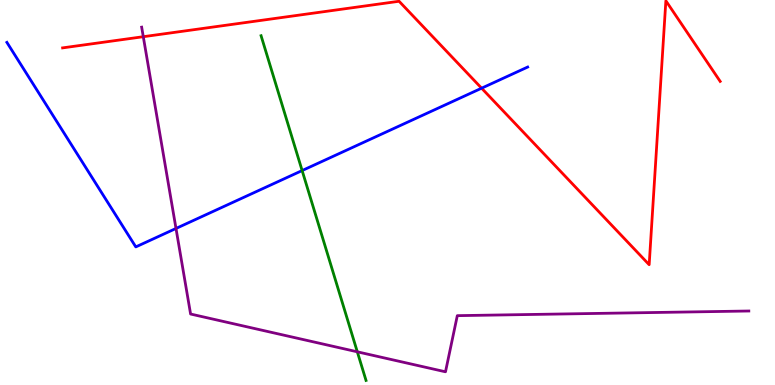[{'lines': ['blue', 'red'], 'intersections': [{'x': 6.21, 'y': 7.71}]}, {'lines': ['green', 'red'], 'intersections': []}, {'lines': ['purple', 'red'], 'intersections': [{'x': 1.85, 'y': 9.05}]}, {'lines': ['blue', 'green'], 'intersections': [{'x': 3.9, 'y': 5.57}]}, {'lines': ['blue', 'purple'], 'intersections': [{'x': 2.27, 'y': 4.07}]}, {'lines': ['green', 'purple'], 'intersections': [{'x': 4.61, 'y': 0.862}]}]